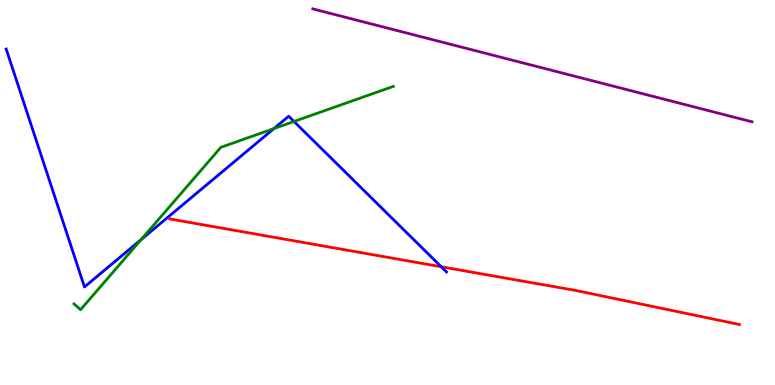[{'lines': ['blue', 'red'], 'intersections': [{'x': 5.69, 'y': 3.07}]}, {'lines': ['green', 'red'], 'intersections': []}, {'lines': ['purple', 'red'], 'intersections': []}, {'lines': ['blue', 'green'], 'intersections': [{'x': 1.82, 'y': 3.78}, {'x': 3.53, 'y': 6.66}, {'x': 3.79, 'y': 6.84}]}, {'lines': ['blue', 'purple'], 'intersections': []}, {'lines': ['green', 'purple'], 'intersections': []}]